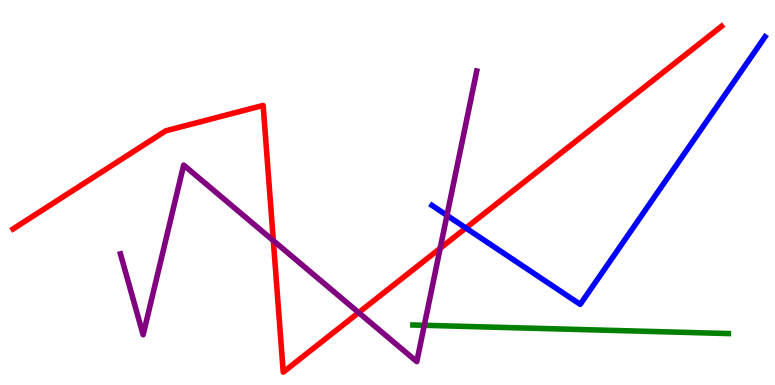[{'lines': ['blue', 'red'], 'intersections': [{'x': 6.01, 'y': 4.08}]}, {'lines': ['green', 'red'], 'intersections': []}, {'lines': ['purple', 'red'], 'intersections': [{'x': 3.53, 'y': 3.75}, {'x': 4.63, 'y': 1.88}, {'x': 5.68, 'y': 3.55}]}, {'lines': ['blue', 'green'], 'intersections': []}, {'lines': ['blue', 'purple'], 'intersections': [{'x': 5.77, 'y': 4.41}]}, {'lines': ['green', 'purple'], 'intersections': [{'x': 5.47, 'y': 1.55}]}]